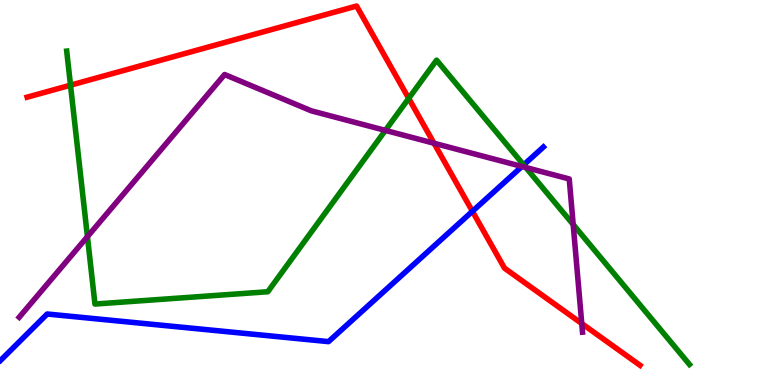[{'lines': ['blue', 'red'], 'intersections': [{'x': 6.1, 'y': 4.51}]}, {'lines': ['green', 'red'], 'intersections': [{'x': 0.91, 'y': 7.79}, {'x': 5.27, 'y': 7.44}]}, {'lines': ['purple', 'red'], 'intersections': [{'x': 5.6, 'y': 6.28}, {'x': 7.51, 'y': 1.6}]}, {'lines': ['blue', 'green'], 'intersections': [{'x': 6.76, 'y': 5.72}]}, {'lines': ['blue', 'purple'], 'intersections': [{'x': 6.73, 'y': 5.68}]}, {'lines': ['green', 'purple'], 'intersections': [{'x': 1.13, 'y': 3.85}, {'x': 4.97, 'y': 6.61}, {'x': 6.78, 'y': 5.65}, {'x': 7.4, 'y': 4.17}]}]